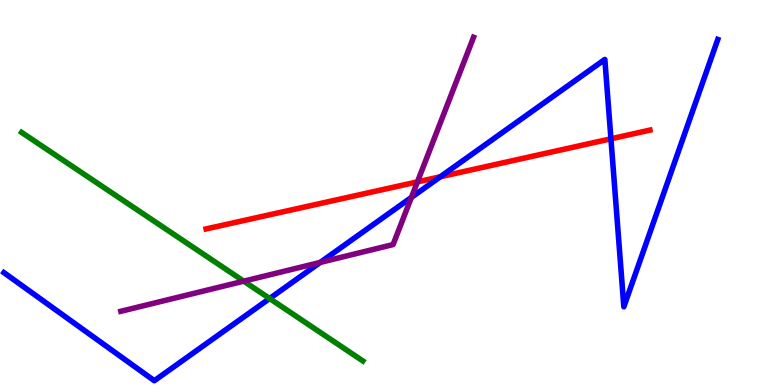[{'lines': ['blue', 'red'], 'intersections': [{'x': 5.68, 'y': 5.41}, {'x': 7.88, 'y': 6.39}]}, {'lines': ['green', 'red'], 'intersections': []}, {'lines': ['purple', 'red'], 'intersections': [{'x': 5.39, 'y': 5.28}]}, {'lines': ['blue', 'green'], 'intersections': [{'x': 3.48, 'y': 2.25}]}, {'lines': ['blue', 'purple'], 'intersections': [{'x': 4.13, 'y': 3.18}, {'x': 5.31, 'y': 4.87}]}, {'lines': ['green', 'purple'], 'intersections': [{'x': 3.14, 'y': 2.7}]}]